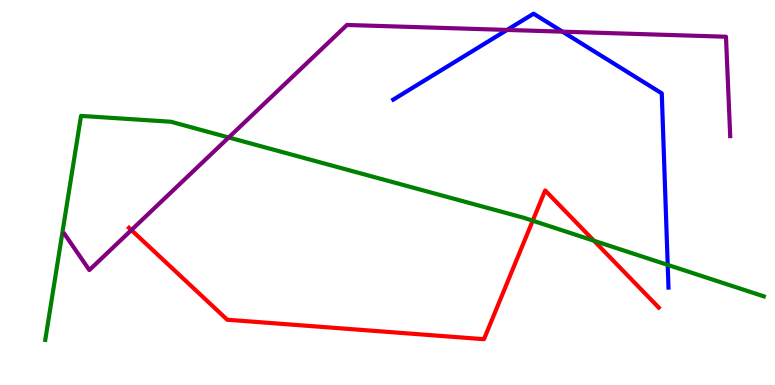[{'lines': ['blue', 'red'], 'intersections': []}, {'lines': ['green', 'red'], 'intersections': [{'x': 6.87, 'y': 4.27}, {'x': 7.66, 'y': 3.75}]}, {'lines': ['purple', 'red'], 'intersections': [{'x': 1.7, 'y': 4.02}]}, {'lines': ['blue', 'green'], 'intersections': [{'x': 8.62, 'y': 3.12}]}, {'lines': ['blue', 'purple'], 'intersections': [{'x': 6.54, 'y': 9.22}, {'x': 7.26, 'y': 9.18}]}, {'lines': ['green', 'purple'], 'intersections': [{'x': 2.95, 'y': 6.43}]}]